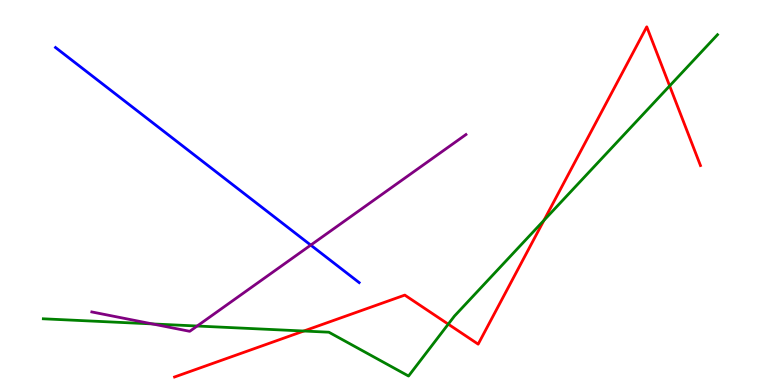[{'lines': ['blue', 'red'], 'intersections': []}, {'lines': ['green', 'red'], 'intersections': [{'x': 3.92, 'y': 1.4}, {'x': 5.78, 'y': 1.58}, {'x': 7.02, 'y': 4.28}, {'x': 8.64, 'y': 7.77}]}, {'lines': ['purple', 'red'], 'intersections': []}, {'lines': ['blue', 'green'], 'intersections': []}, {'lines': ['blue', 'purple'], 'intersections': [{'x': 4.01, 'y': 3.63}]}, {'lines': ['green', 'purple'], 'intersections': [{'x': 1.97, 'y': 1.59}, {'x': 2.54, 'y': 1.53}]}]